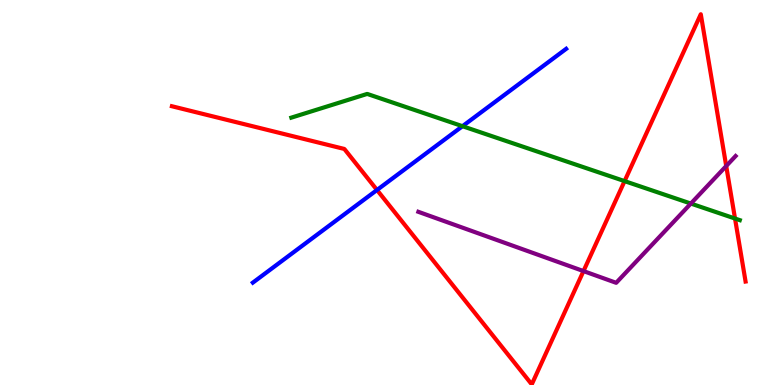[{'lines': ['blue', 'red'], 'intersections': [{'x': 4.86, 'y': 5.07}]}, {'lines': ['green', 'red'], 'intersections': [{'x': 8.06, 'y': 5.3}, {'x': 9.48, 'y': 4.32}]}, {'lines': ['purple', 'red'], 'intersections': [{'x': 7.53, 'y': 2.96}, {'x': 9.37, 'y': 5.69}]}, {'lines': ['blue', 'green'], 'intersections': [{'x': 5.97, 'y': 6.72}]}, {'lines': ['blue', 'purple'], 'intersections': []}, {'lines': ['green', 'purple'], 'intersections': [{'x': 8.91, 'y': 4.71}]}]